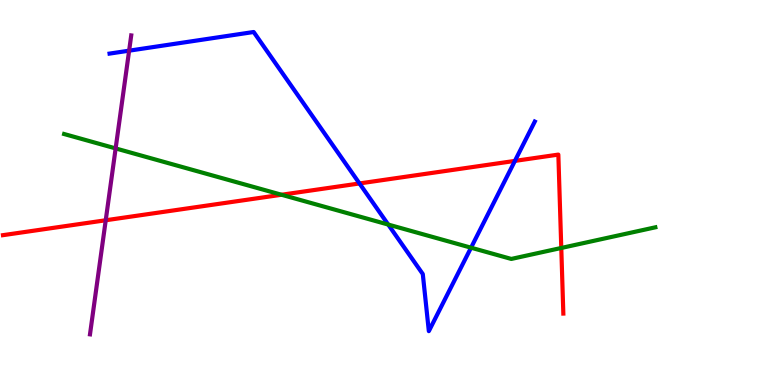[{'lines': ['blue', 'red'], 'intersections': [{'x': 4.64, 'y': 5.24}, {'x': 6.64, 'y': 5.82}]}, {'lines': ['green', 'red'], 'intersections': [{'x': 3.63, 'y': 4.94}, {'x': 7.24, 'y': 3.56}]}, {'lines': ['purple', 'red'], 'intersections': [{'x': 1.36, 'y': 4.28}]}, {'lines': ['blue', 'green'], 'intersections': [{'x': 5.01, 'y': 4.17}, {'x': 6.08, 'y': 3.57}]}, {'lines': ['blue', 'purple'], 'intersections': [{'x': 1.67, 'y': 8.68}]}, {'lines': ['green', 'purple'], 'intersections': [{'x': 1.49, 'y': 6.15}]}]